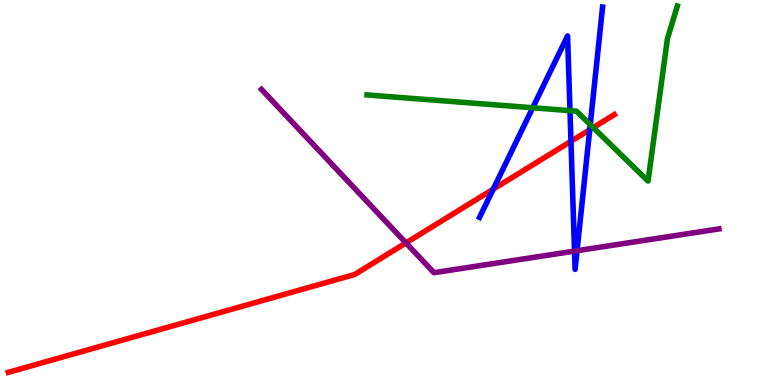[{'lines': ['blue', 'red'], 'intersections': [{'x': 6.36, 'y': 5.09}, {'x': 7.37, 'y': 6.33}, {'x': 7.61, 'y': 6.63}]}, {'lines': ['green', 'red'], 'intersections': [{'x': 7.66, 'y': 6.69}]}, {'lines': ['purple', 'red'], 'intersections': [{'x': 5.24, 'y': 3.69}]}, {'lines': ['blue', 'green'], 'intersections': [{'x': 6.87, 'y': 7.2}, {'x': 7.35, 'y': 7.13}, {'x': 7.62, 'y': 6.76}]}, {'lines': ['blue', 'purple'], 'intersections': [{'x': 7.41, 'y': 3.48}, {'x': 7.45, 'y': 3.49}]}, {'lines': ['green', 'purple'], 'intersections': []}]